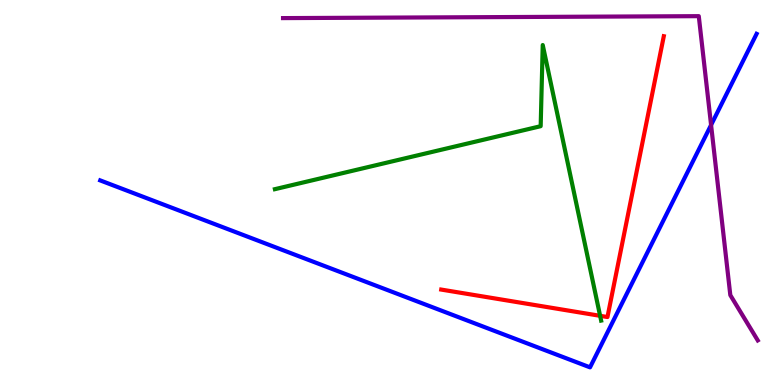[{'lines': ['blue', 'red'], 'intersections': []}, {'lines': ['green', 'red'], 'intersections': [{'x': 7.74, 'y': 1.8}]}, {'lines': ['purple', 'red'], 'intersections': []}, {'lines': ['blue', 'green'], 'intersections': []}, {'lines': ['blue', 'purple'], 'intersections': [{'x': 9.18, 'y': 6.75}]}, {'lines': ['green', 'purple'], 'intersections': []}]